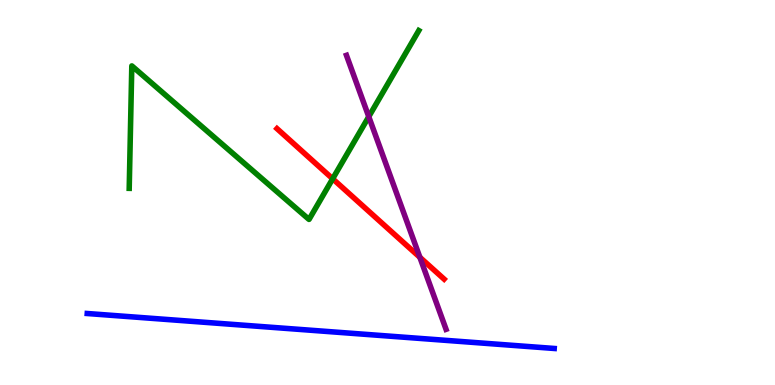[{'lines': ['blue', 'red'], 'intersections': []}, {'lines': ['green', 'red'], 'intersections': [{'x': 4.29, 'y': 5.36}]}, {'lines': ['purple', 'red'], 'intersections': [{'x': 5.42, 'y': 3.32}]}, {'lines': ['blue', 'green'], 'intersections': []}, {'lines': ['blue', 'purple'], 'intersections': []}, {'lines': ['green', 'purple'], 'intersections': [{'x': 4.76, 'y': 6.97}]}]